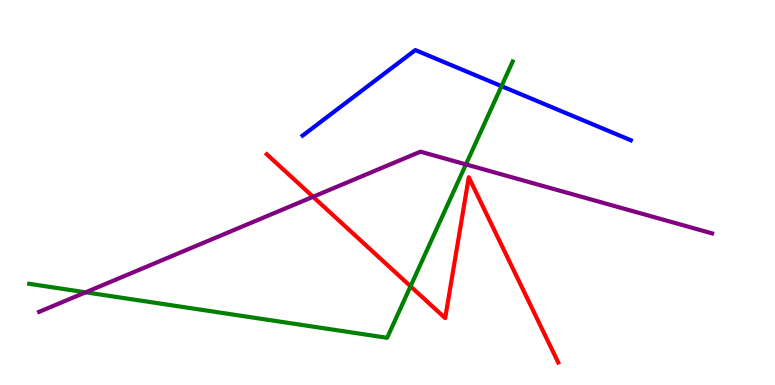[{'lines': ['blue', 'red'], 'intersections': []}, {'lines': ['green', 'red'], 'intersections': [{'x': 5.3, 'y': 2.56}]}, {'lines': ['purple', 'red'], 'intersections': [{'x': 4.04, 'y': 4.89}]}, {'lines': ['blue', 'green'], 'intersections': [{'x': 6.47, 'y': 7.76}]}, {'lines': ['blue', 'purple'], 'intersections': []}, {'lines': ['green', 'purple'], 'intersections': [{'x': 1.1, 'y': 2.41}, {'x': 6.01, 'y': 5.73}]}]